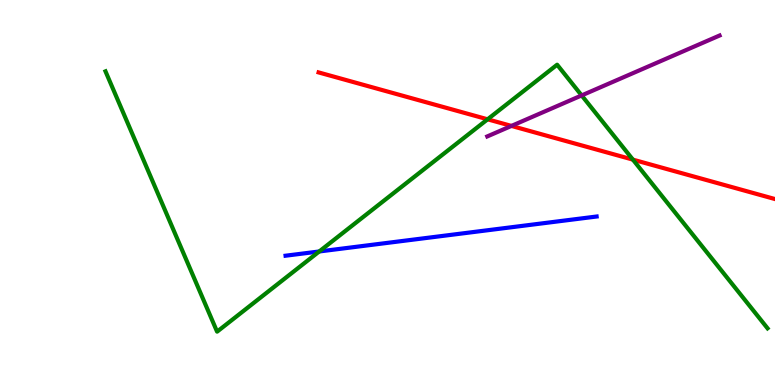[{'lines': ['blue', 'red'], 'intersections': []}, {'lines': ['green', 'red'], 'intersections': [{'x': 6.29, 'y': 6.9}, {'x': 8.17, 'y': 5.85}]}, {'lines': ['purple', 'red'], 'intersections': [{'x': 6.6, 'y': 6.73}]}, {'lines': ['blue', 'green'], 'intersections': [{'x': 4.12, 'y': 3.47}]}, {'lines': ['blue', 'purple'], 'intersections': []}, {'lines': ['green', 'purple'], 'intersections': [{'x': 7.51, 'y': 7.52}]}]